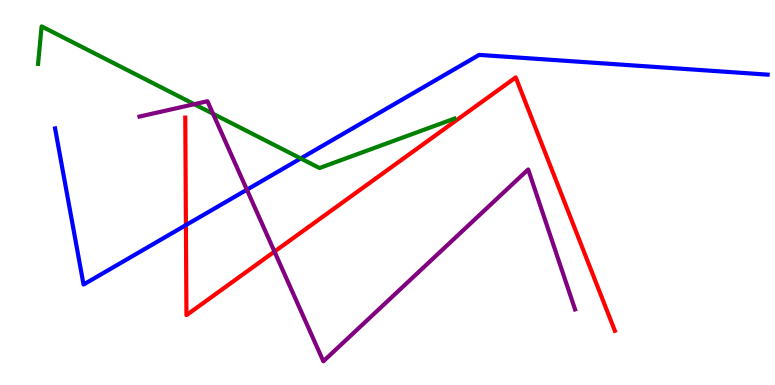[{'lines': ['blue', 'red'], 'intersections': [{'x': 2.4, 'y': 4.15}]}, {'lines': ['green', 'red'], 'intersections': []}, {'lines': ['purple', 'red'], 'intersections': [{'x': 3.54, 'y': 3.46}]}, {'lines': ['blue', 'green'], 'intersections': [{'x': 3.88, 'y': 5.88}]}, {'lines': ['blue', 'purple'], 'intersections': [{'x': 3.19, 'y': 5.07}]}, {'lines': ['green', 'purple'], 'intersections': [{'x': 2.51, 'y': 7.29}, {'x': 2.75, 'y': 7.05}]}]